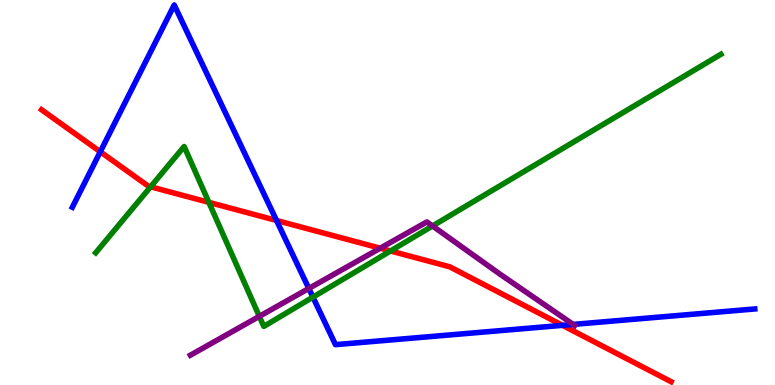[{'lines': ['blue', 'red'], 'intersections': [{'x': 1.29, 'y': 6.06}, {'x': 3.57, 'y': 4.27}, {'x': 7.26, 'y': 1.55}]}, {'lines': ['green', 'red'], 'intersections': [{'x': 1.94, 'y': 5.15}, {'x': 2.7, 'y': 4.74}, {'x': 5.04, 'y': 3.48}]}, {'lines': ['purple', 'red'], 'intersections': [{'x': 4.91, 'y': 3.55}]}, {'lines': ['blue', 'green'], 'intersections': [{'x': 4.04, 'y': 2.28}]}, {'lines': ['blue', 'purple'], 'intersections': [{'x': 3.98, 'y': 2.51}, {'x': 7.4, 'y': 1.57}]}, {'lines': ['green', 'purple'], 'intersections': [{'x': 3.35, 'y': 1.78}, {'x': 5.58, 'y': 4.13}]}]